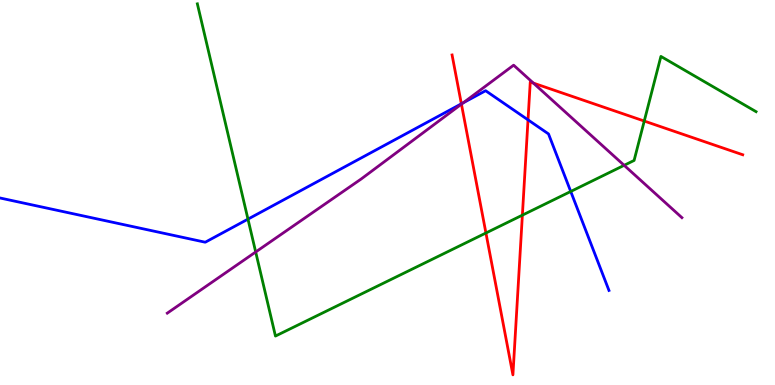[{'lines': ['blue', 'red'], 'intersections': [{'x': 5.95, 'y': 7.3}, {'x': 6.81, 'y': 6.89}]}, {'lines': ['green', 'red'], 'intersections': [{'x': 6.27, 'y': 3.95}, {'x': 6.74, 'y': 4.41}, {'x': 8.31, 'y': 6.86}]}, {'lines': ['purple', 'red'], 'intersections': [{'x': 5.95, 'y': 7.29}, {'x': 6.88, 'y': 7.84}]}, {'lines': ['blue', 'green'], 'intersections': [{'x': 3.2, 'y': 4.31}, {'x': 7.36, 'y': 5.03}]}, {'lines': ['blue', 'purple'], 'intersections': [{'x': 5.98, 'y': 7.33}]}, {'lines': ['green', 'purple'], 'intersections': [{'x': 3.3, 'y': 3.46}, {'x': 8.05, 'y': 5.71}]}]